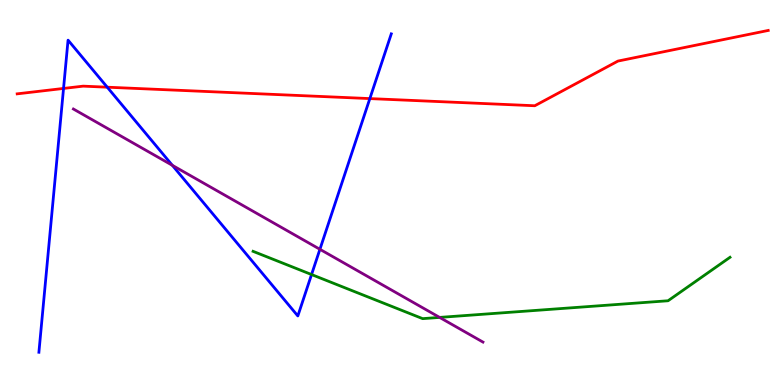[{'lines': ['blue', 'red'], 'intersections': [{'x': 0.82, 'y': 7.7}, {'x': 1.38, 'y': 7.74}, {'x': 4.77, 'y': 7.44}]}, {'lines': ['green', 'red'], 'intersections': []}, {'lines': ['purple', 'red'], 'intersections': []}, {'lines': ['blue', 'green'], 'intersections': [{'x': 4.02, 'y': 2.87}]}, {'lines': ['blue', 'purple'], 'intersections': [{'x': 2.22, 'y': 5.71}, {'x': 4.13, 'y': 3.52}]}, {'lines': ['green', 'purple'], 'intersections': [{'x': 5.67, 'y': 1.76}]}]